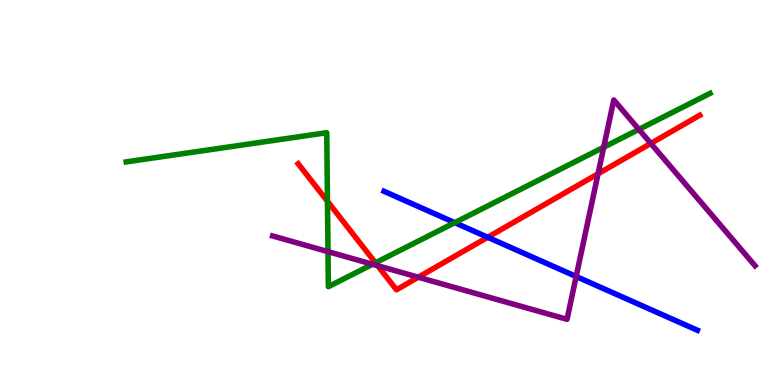[{'lines': ['blue', 'red'], 'intersections': [{'x': 6.29, 'y': 3.84}]}, {'lines': ['green', 'red'], 'intersections': [{'x': 4.23, 'y': 4.77}, {'x': 4.84, 'y': 3.17}]}, {'lines': ['purple', 'red'], 'intersections': [{'x': 4.87, 'y': 3.1}, {'x': 5.4, 'y': 2.8}, {'x': 7.72, 'y': 5.49}, {'x': 8.4, 'y': 6.27}]}, {'lines': ['blue', 'green'], 'intersections': [{'x': 5.87, 'y': 4.22}]}, {'lines': ['blue', 'purple'], 'intersections': [{'x': 7.43, 'y': 2.82}]}, {'lines': ['green', 'purple'], 'intersections': [{'x': 4.23, 'y': 3.46}, {'x': 4.81, 'y': 3.14}, {'x': 7.79, 'y': 6.18}, {'x': 8.24, 'y': 6.64}]}]